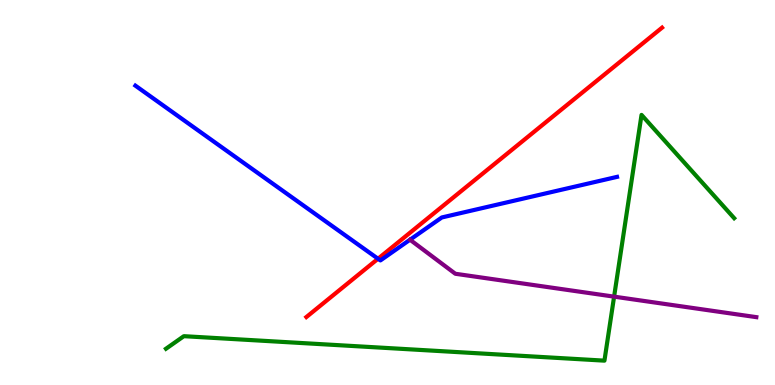[{'lines': ['blue', 'red'], 'intersections': [{'x': 4.88, 'y': 3.28}]}, {'lines': ['green', 'red'], 'intersections': []}, {'lines': ['purple', 'red'], 'intersections': []}, {'lines': ['blue', 'green'], 'intersections': []}, {'lines': ['blue', 'purple'], 'intersections': []}, {'lines': ['green', 'purple'], 'intersections': [{'x': 7.92, 'y': 2.29}]}]